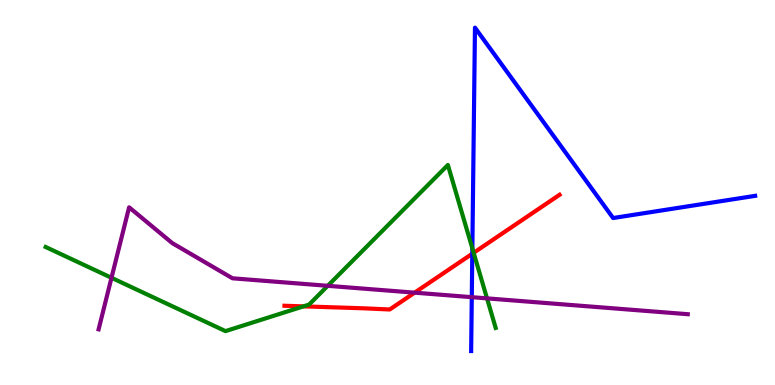[{'lines': ['blue', 'red'], 'intersections': [{'x': 6.09, 'y': 3.41}]}, {'lines': ['green', 'red'], 'intersections': [{'x': 3.92, 'y': 2.04}, {'x': 6.11, 'y': 3.43}]}, {'lines': ['purple', 'red'], 'intersections': [{'x': 5.35, 'y': 2.4}]}, {'lines': ['blue', 'green'], 'intersections': [{'x': 6.09, 'y': 3.55}]}, {'lines': ['blue', 'purple'], 'intersections': [{'x': 6.09, 'y': 2.28}]}, {'lines': ['green', 'purple'], 'intersections': [{'x': 1.44, 'y': 2.78}, {'x': 4.23, 'y': 2.58}, {'x': 6.28, 'y': 2.25}]}]